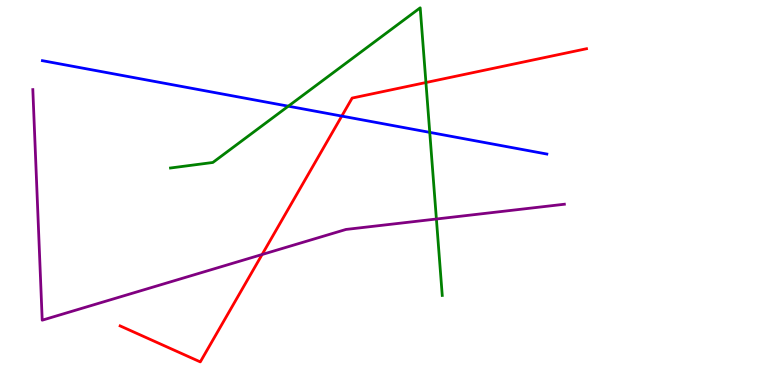[{'lines': ['blue', 'red'], 'intersections': [{'x': 4.41, 'y': 6.98}]}, {'lines': ['green', 'red'], 'intersections': [{'x': 5.5, 'y': 7.86}]}, {'lines': ['purple', 'red'], 'intersections': [{'x': 3.38, 'y': 3.39}]}, {'lines': ['blue', 'green'], 'intersections': [{'x': 3.72, 'y': 7.24}, {'x': 5.55, 'y': 6.56}]}, {'lines': ['blue', 'purple'], 'intersections': []}, {'lines': ['green', 'purple'], 'intersections': [{'x': 5.63, 'y': 4.31}]}]